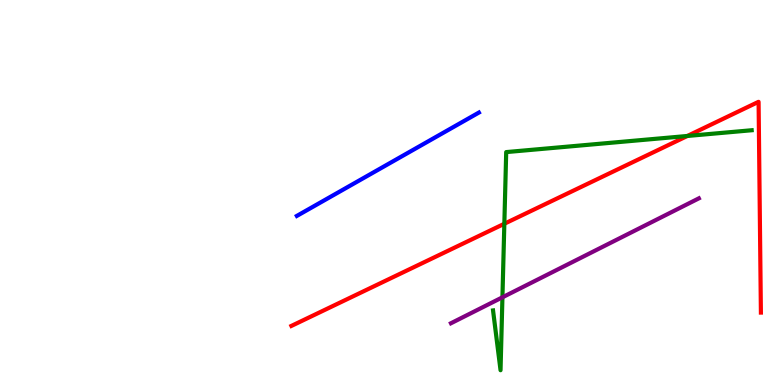[{'lines': ['blue', 'red'], 'intersections': []}, {'lines': ['green', 'red'], 'intersections': [{'x': 6.51, 'y': 4.19}, {'x': 8.87, 'y': 6.47}]}, {'lines': ['purple', 'red'], 'intersections': []}, {'lines': ['blue', 'green'], 'intersections': []}, {'lines': ['blue', 'purple'], 'intersections': []}, {'lines': ['green', 'purple'], 'intersections': [{'x': 6.48, 'y': 2.28}]}]